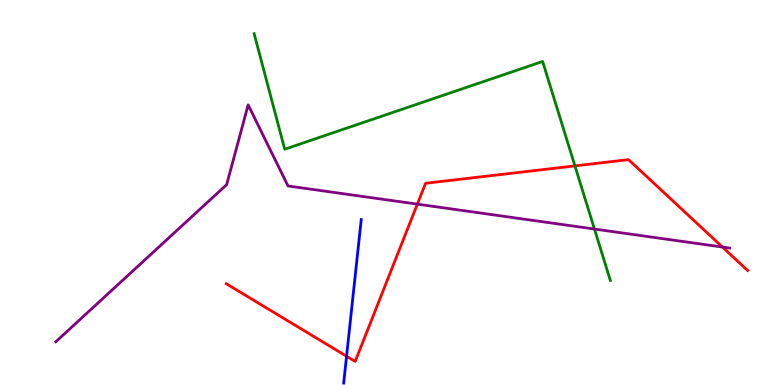[{'lines': ['blue', 'red'], 'intersections': [{'x': 4.47, 'y': 0.747}]}, {'lines': ['green', 'red'], 'intersections': [{'x': 7.42, 'y': 5.69}]}, {'lines': ['purple', 'red'], 'intersections': [{'x': 5.39, 'y': 4.7}, {'x': 9.32, 'y': 3.58}]}, {'lines': ['blue', 'green'], 'intersections': []}, {'lines': ['blue', 'purple'], 'intersections': []}, {'lines': ['green', 'purple'], 'intersections': [{'x': 7.67, 'y': 4.05}]}]